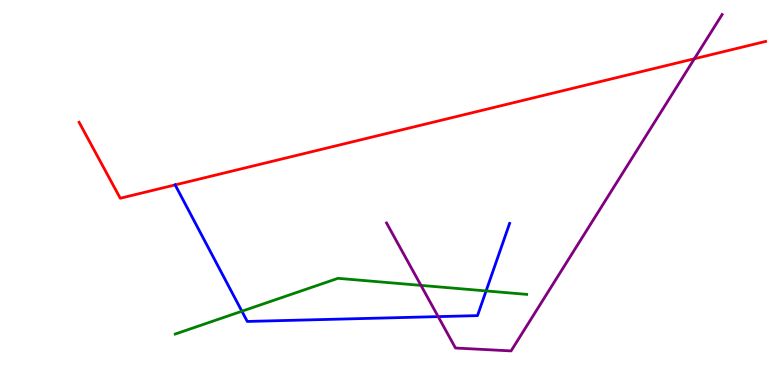[{'lines': ['blue', 'red'], 'intersections': [{'x': 2.26, 'y': 5.2}]}, {'lines': ['green', 'red'], 'intersections': []}, {'lines': ['purple', 'red'], 'intersections': [{'x': 8.96, 'y': 8.47}]}, {'lines': ['blue', 'green'], 'intersections': [{'x': 3.12, 'y': 1.92}, {'x': 6.27, 'y': 2.44}]}, {'lines': ['blue', 'purple'], 'intersections': [{'x': 5.65, 'y': 1.78}]}, {'lines': ['green', 'purple'], 'intersections': [{'x': 5.43, 'y': 2.59}]}]